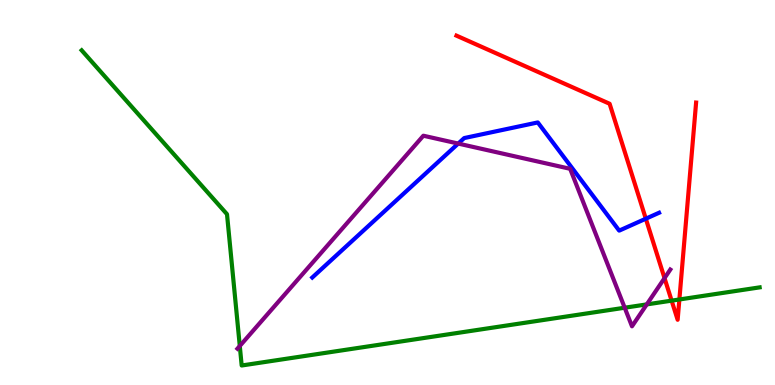[{'lines': ['blue', 'red'], 'intersections': [{'x': 8.33, 'y': 4.32}]}, {'lines': ['green', 'red'], 'intersections': [{'x': 8.67, 'y': 2.19}, {'x': 8.77, 'y': 2.22}]}, {'lines': ['purple', 'red'], 'intersections': [{'x': 8.57, 'y': 2.78}]}, {'lines': ['blue', 'green'], 'intersections': []}, {'lines': ['blue', 'purple'], 'intersections': [{'x': 5.91, 'y': 6.27}]}, {'lines': ['green', 'purple'], 'intersections': [{'x': 3.09, 'y': 1.01}, {'x': 8.06, 'y': 2.01}, {'x': 8.35, 'y': 2.09}]}]